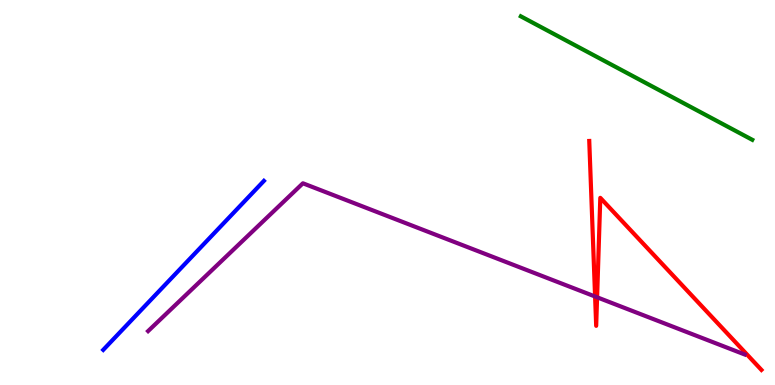[{'lines': ['blue', 'red'], 'intersections': []}, {'lines': ['green', 'red'], 'intersections': []}, {'lines': ['purple', 'red'], 'intersections': [{'x': 7.68, 'y': 2.3}, {'x': 7.7, 'y': 2.28}]}, {'lines': ['blue', 'green'], 'intersections': []}, {'lines': ['blue', 'purple'], 'intersections': []}, {'lines': ['green', 'purple'], 'intersections': []}]